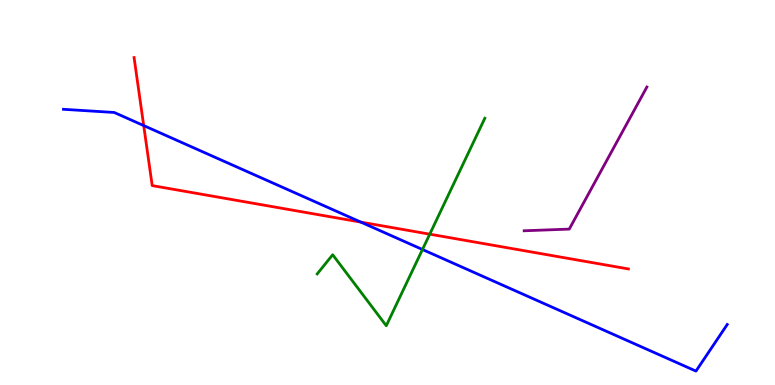[{'lines': ['blue', 'red'], 'intersections': [{'x': 1.85, 'y': 6.74}, {'x': 4.66, 'y': 4.23}]}, {'lines': ['green', 'red'], 'intersections': [{'x': 5.55, 'y': 3.92}]}, {'lines': ['purple', 'red'], 'intersections': []}, {'lines': ['blue', 'green'], 'intersections': [{'x': 5.45, 'y': 3.52}]}, {'lines': ['blue', 'purple'], 'intersections': []}, {'lines': ['green', 'purple'], 'intersections': []}]